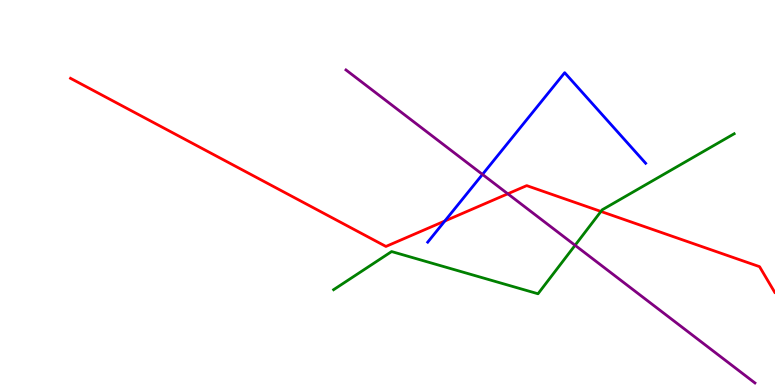[{'lines': ['blue', 'red'], 'intersections': [{'x': 5.74, 'y': 4.26}]}, {'lines': ['green', 'red'], 'intersections': [{'x': 7.75, 'y': 4.51}]}, {'lines': ['purple', 'red'], 'intersections': [{'x': 6.55, 'y': 4.97}]}, {'lines': ['blue', 'green'], 'intersections': []}, {'lines': ['blue', 'purple'], 'intersections': [{'x': 6.23, 'y': 5.47}]}, {'lines': ['green', 'purple'], 'intersections': [{'x': 7.42, 'y': 3.63}]}]